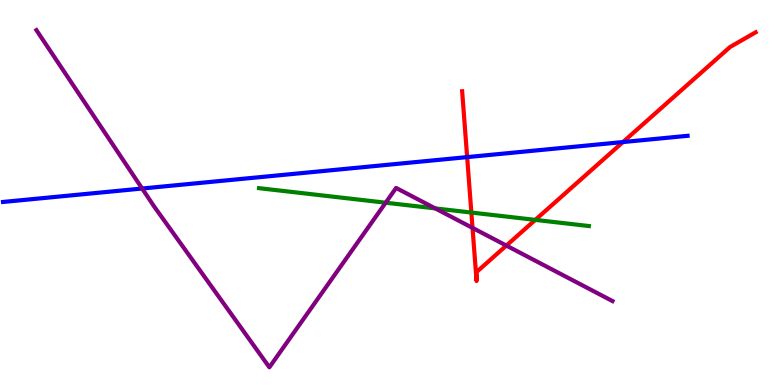[{'lines': ['blue', 'red'], 'intersections': [{'x': 6.03, 'y': 5.92}, {'x': 8.04, 'y': 6.31}]}, {'lines': ['green', 'red'], 'intersections': [{'x': 6.08, 'y': 4.48}, {'x': 6.91, 'y': 4.29}]}, {'lines': ['purple', 'red'], 'intersections': [{'x': 6.1, 'y': 4.08}, {'x': 6.53, 'y': 3.62}]}, {'lines': ['blue', 'green'], 'intersections': []}, {'lines': ['blue', 'purple'], 'intersections': [{'x': 1.83, 'y': 5.1}]}, {'lines': ['green', 'purple'], 'intersections': [{'x': 4.98, 'y': 4.73}, {'x': 5.62, 'y': 4.59}]}]